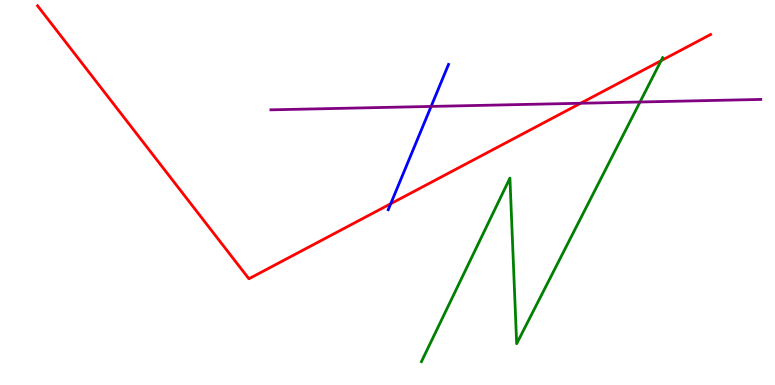[{'lines': ['blue', 'red'], 'intersections': [{'x': 5.04, 'y': 4.71}]}, {'lines': ['green', 'red'], 'intersections': [{'x': 8.53, 'y': 8.42}]}, {'lines': ['purple', 'red'], 'intersections': [{'x': 7.49, 'y': 7.32}]}, {'lines': ['blue', 'green'], 'intersections': []}, {'lines': ['blue', 'purple'], 'intersections': [{'x': 5.56, 'y': 7.24}]}, {'lines': ['green', 'purple'], 'intersections': [{'x': 8.26, 'y': 7.35}]}]